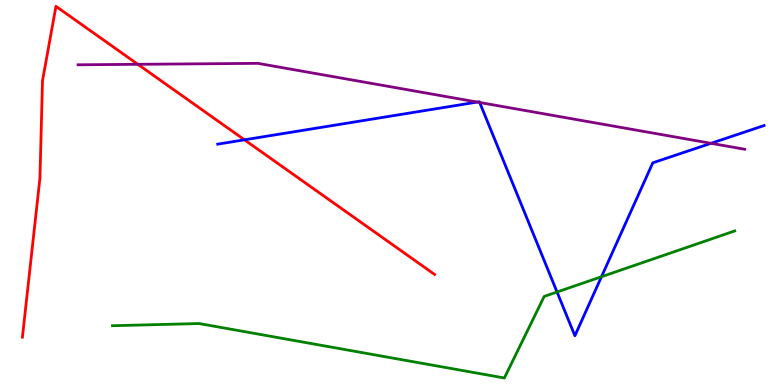[{'lines': ['blue', 'red'], 'intersections': [{'x': 3.15, 'y': 6.37}]}, {'lines': ['green', 'red'], 'intersections': []}, {'lines': ['purple', 'red'], 'intersections': [{'x': 1.78, 'y': 8.33}]}, {'lines': ['blue', 'green'], 'intersections': [{'x': 7.19, 'y': 2.42}, {'x': 7.76, 'y': 2.81}]}, {'lines': ['blue', 'purple'], 'intersections': [{'x': 6.16, 'y': 7.35}, {'x': 6.19, 'y': 7.34}, {'x': 9.17, 'y': 6.28}]}, {'lines': ['green', 'purple'], 'intersections': []}]